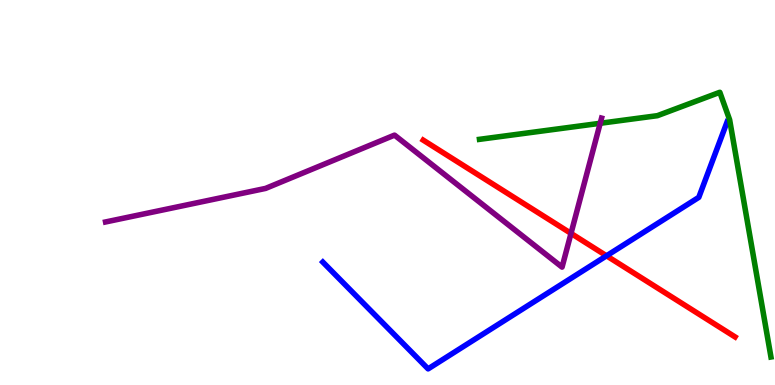[{'lines': ['blue', 'red'], 'intersections': [{'x': 7.83, 'y': 3.36}]}, {'lines': ['green', 'red'], 'intersections': []}, {'lines': ['purple', 'red'], 'intersections': [{'x': 7.37, 'y': 3.94}]}, {'lines': ['blue', 'green'], 'intersections': []}, {'lines': ['blue', 'purple'], 'intersections': []}, {'lines': ['green', 'purple'], 'intersections': [{'x': 7.74, 'y': 6.8}]}]